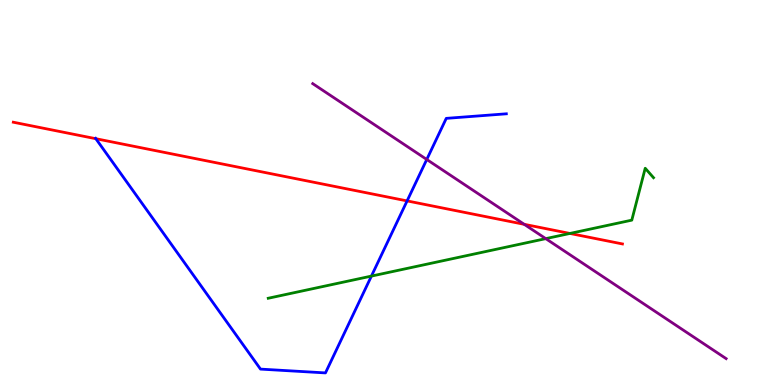[{'lines': ['blue', 'red'], 'intersections': [{'x': 1.24, 'y': 6.4}, {'x': 5.25, 'y': 4.78}]}, {'lines': ['green', 'red'], 'intersections': [{'x': 7.35, 'y': 3.94}]}, {'lines': ['purple', 'red'], 'intersections': [{'x': 6.76, 'y': 4.17}]}, {'lines': ['blue', 'green'], 'intersections': [{'x': 4.79, 'y': 2.83}]}, {'lines': ['blue', 'purple'], 'intersections': [{'x': 5.51, 'y': 5.86}]}, {'lines': ['green', 'purple'], 'intersections': [{'x': 7.04, 'y': 3.8}]}]